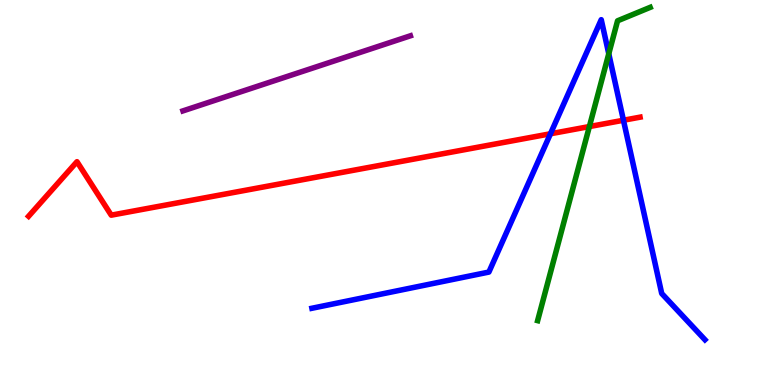[{'lines': ['blue', 'red'], 'intersections': [{'x': 7.1, 'y': 6.53}, {'x': 8.04, 'y': 6.88}]}, {'lines': ['green', 'red'], 'intersections': [{'x': 7.6, 'y': 6.71}]}, {'lines': ['purple', 'red'], 'intersections': []}, {'lines': ['blue', 'green'], 'intersections': [{'x': 7.86, 'y': 8.6}]}, {'lines': ['blue', 'purple'], 'intersections': []}, {'lines': ['green', 'purple'], 'intersections': []}]